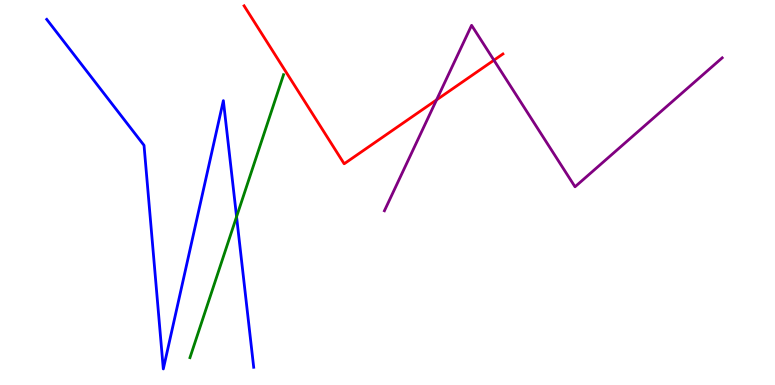[{'lines': ['blue', 'red'], 'intersections': []}, {'lines': ['green', 'red'], 'intersections': []}, {'lines': ['purple', 'red'], 'intersections': [{'x': 5.63, 'y': 7.41}, {'x': 6.37, 'y': 8.44}]}, {'lines': ['blue', 'green'], 'intersections': [{'x': 3.05, 'y': 4.37}]}, {'lines': ['blue', 'purple'], 'intersections': []}, {'lines': ['green', 'purple'], 'intersections': []}]